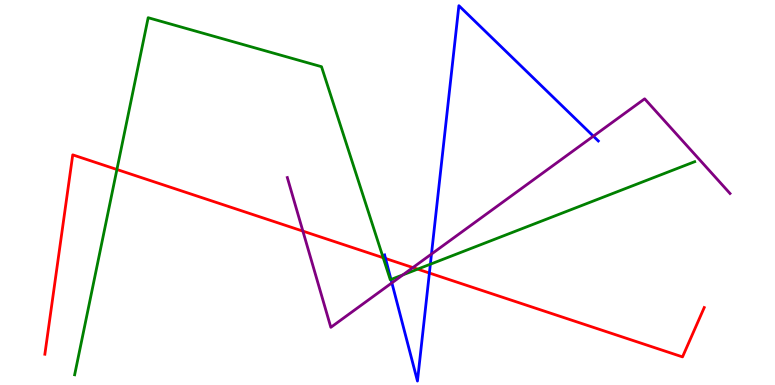[{'lines': ['blue', 'red'], 'intersections': [{'x': 4.97, 'y': 3.29}, {'x': 5.54, 'y': 2.91}]}, {'lines': ['green', 'red'], 'intersections': [{'x': 1.51, 'y': 5.6}, {'x': 4.94, 'y': 3.31}, {'x': 5.39, 'y': 3.01}]}, {'lines': ['purple', 'red'], 'intersections': [{'x': 3.91, 'y': 4.0}, {'x': 5.33, 'y': 3.05}]}, {'lines': ['blue', 'green'], 'intersections': [{'x': 5.05, 'y': 2.74}, {'x': 5.55, 'y': 3.14}]}, {'lines': ['blue', 'purple'], 'intersections': [{'x': 5.06, 'y': 2.65}, {'x': 5.57, 'y': 3.4}, {'x': 7.66, 'y': 6.46}]}, {'lines': ['green', 'purple'], 'intersections': [{'x': 5.2, 'y': 2.86}]}]